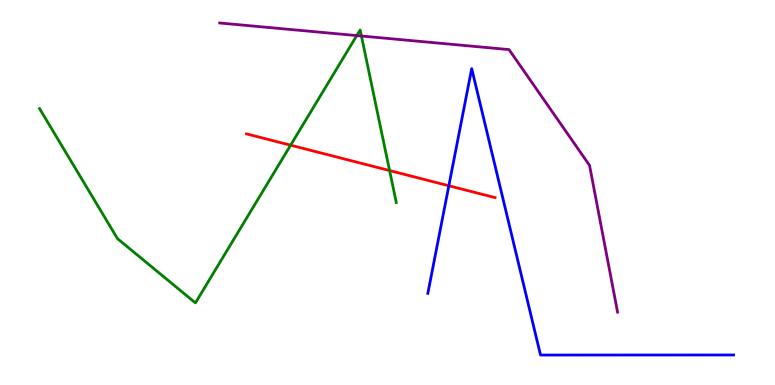[{'lines': ['blue', 'red'], 'intersections': [{'x': 5.79, 'y': 5.18}]}, {'lines': ['green', 'red'], 'intersections': [{'x': 3.75, 'y': 6.23}, {'x': 5.03, 'y': 5.57}]}, {'lines': ['purple', 'red'], 'intersections': []}, {'lines': ['blue', 'green'], 'intersections': []}, {'lines': ['blue', 'purple'], 'intersections': []}, {'lines': ['green', 'purple'], 'intersections': [{'x': 4.6, 'y': 9.08}, {'x': 4.66, 'y': 9.06}]}]